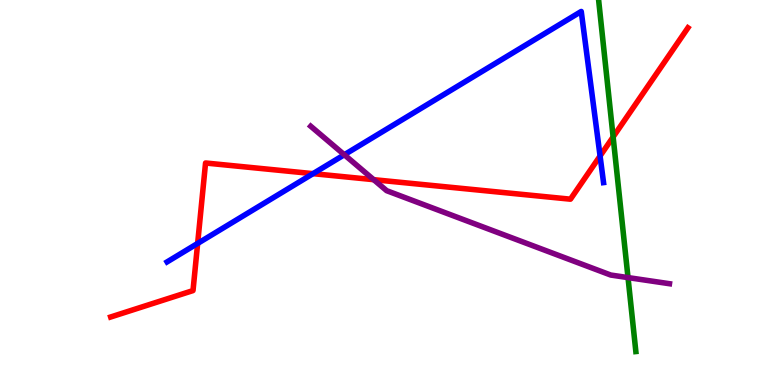[{'lines': ['blue', 'red'], 'intersections': [{'x': 2.55, 'y': 3.68}, {'x': 4.04, 'y': 5.49}, {'x': 7.74, 'y': 5.95}]}, {'lines': ['green', 'red'], 'intersections': [{'x': 7.91, 'y': 6.44}]}, {'lines': ['purple', 'red'], 'intersections': [{'x': 4.82, 'y': 5.33}]}, {'lines': ['blue', 'green'], 'intersections': []}, {'lines': ['blue', 'purple'], 'intersections': [{'x': 4.44, 'y': 5.98}]}, {'lines': ['green', 'purple'], 'intersections': [{'x': 8.1, 'y': 2.79}]}]